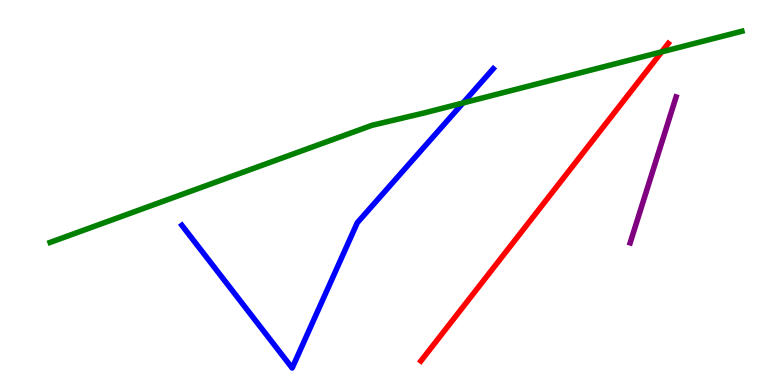[{'lines': ['blue', 'red'], 'intersections': []}, {'lines': ['green', 'red'], 'intersections': [{'x': 8.54, 'y': 8.65}]}, {'lines': ['purple', 'red'], 'intersections': []}, {'lines': ['blue', 'green'], 'intersections': [{'x': 5.97, 'y': 7.33}]}, {'lines': ['blue', 'purple'], 'intersections': []}, {'lines': ['green', 'purple'], 'intersections': []}]